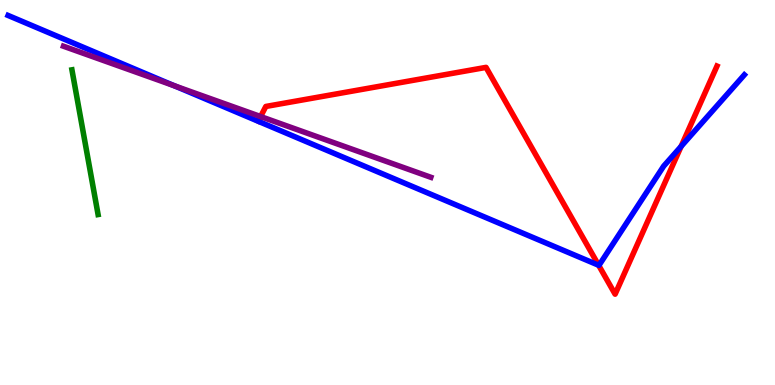[{'lines': ['blue', 'red'], 'intersections': [{'x': 7.72, 'y': 3.11}, {'x': 8.79, 'y': 6.2}]}, {'lines': ['green', 'red'], 'intersections': []}, {'lines': ['purple', 'red'], 'intersections': [{'x': 3.36, 'y': 6.97}]}, {'lines': ['blue', 'green'], 'intersections': []}, {'lines': ['blue', 'purple'], 'intersections': [{'x': 2.25, 'y': 7.77}]}, {'lines': ['green', 'purple'], 'intersections': []}]